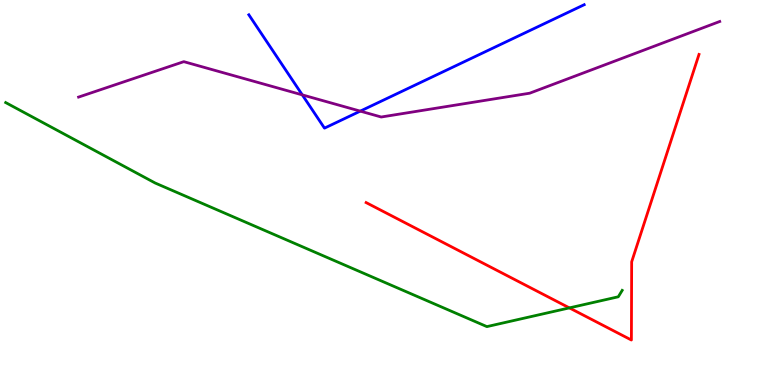[{'lines': ['blue', 'red'], 'intersections': []}, {'lines': ['green', 'red'], 'intersections': [{'x': 7.35, 'y': 2.0}]}, {'lines': ['purple', 'red'], 'intersections': []}, {'lines': ['blue', 'green'], 'intersections': []}, {'lines': ['blue', 'purple'], 'intersections': [{'x': 3.9, 'y': 7.54}, {'x': 4.65, 'y': 7.11}]}, {'lines': ['green', 'purple'], 'intersections': []}]